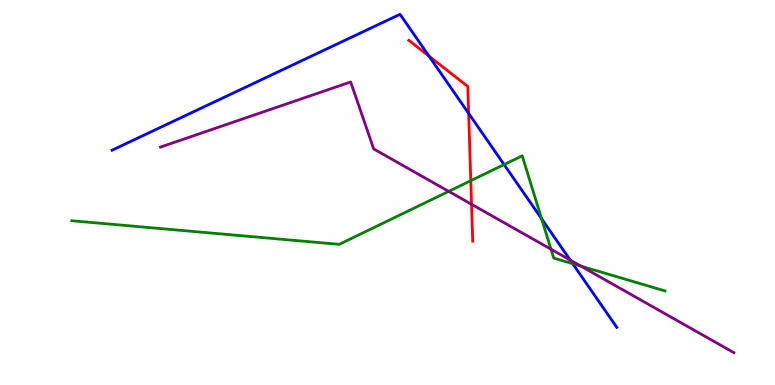[{'lines': ['blue', 'red'], 'intersections': [{'x': 5.54, 'y': 8.54}, {'x': 6.05, 'y': 7.05}]}, {'lines': ['green', 'red'], 'intersections': [{'x': 6.07, 'y': 5.31}]}, {'lines': ['purple', 'red'], 'intersections': [{'x': 6.08, 'y': 4.69}]}, {'lines': ['blue', 'green'], 'intersections': [{'x': 6.5, 'y': 5.73}, {'x': 6.99, 'y': 4.32}, {'x': 7.39, 'y': 3.15}]}, {'lines': ['blue', 'purple'], 'intersections': [{'x': 7.36, 'y': 3.24}]}, {'lines': ['green', 'purple'], 'intersections': [{'x': 5.79, 'y': 5.03}, {'x': 7.11, 'y': 3.53}, {'x': 7.49, 'y': 3.09}]}]